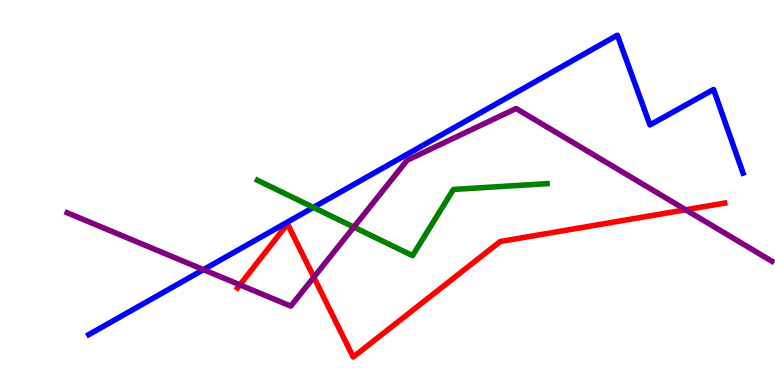[{'lines': ['blue', 'red'], 'intersections': []}, {'lines': ['green', 'red'], 'intersections': []}, {'lines': ['purple', 'red'], 'intersections': [{'x': 3.1, 'y': 2.6}, {'x': 4.05, 'y': 2.8}, {'x': 8.85, 'y': 4.55}]}, {'lines': ['blue', 'green'], 'intersections': [{'x': 4.04, 'y': 4.61}]}, {'lines': ['blue', 'purple'], 'intersections': [{'x': 2.63, 'y': 3.0}]}, {'lines': ['green', 'purple'], 'intersections': [{'x': 4.57, 'y': 4.1}]}]